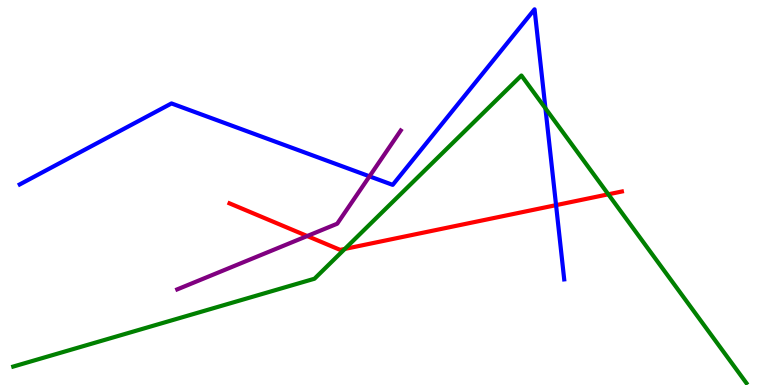[{'lines': ['blue', 'red'], 'intersections': [{'x': 7.17, 'y': 4.67}]}, {'lines': ['green', 'red'], 'intersections': [{'x': 4.45, 'y': 3.53}, {'x': 7.85, 'y': 4.95}]}, {'lines': ['purple', 'red'], 'intersections': [{'x': 3.96, 'y': 3.87}]}, {'lines': ['blue', 'green'], 'intersections': [{'x': 7.04, 'y': 7.19}]}, {'lines': ['blue', 'purple'], 'intersections': [{'x': 4.77, 'y': 5.42}]}, {'lines': ['green', 'purple'], 'intersections': []}]